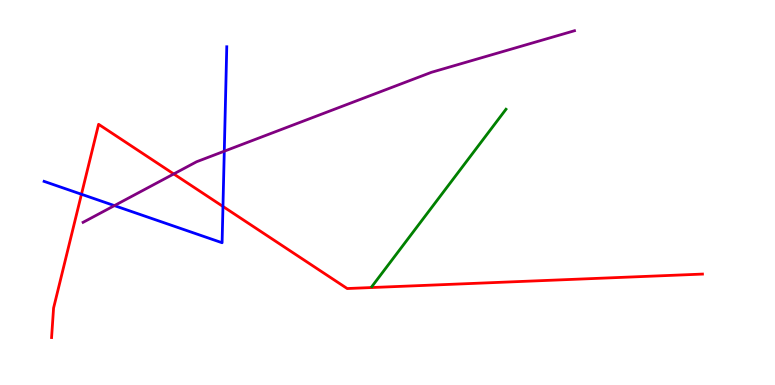[{'lines': ['blue', 'red'], 'intersections': [{'x': 1.05, 'y': 4.95}, {'x': 2.88, 'y': 4.64}]}, {'lines': ['green', 'red'], 'intersections': []}, {'lines': ['purple', 'red'], 'intersections': [{'x': 2.24, 'y': 5.48}]}, {'lines': ['blue', 'green'], 'intersections': []}, {'lines': ['blue', 'purple'], 'intersections': [{'x': 1.48, 'y': 4.66}, {'x': 2.89, 'y': 6.07}]}, {'lines': ['green', 'purple'], 'intersections': []}]